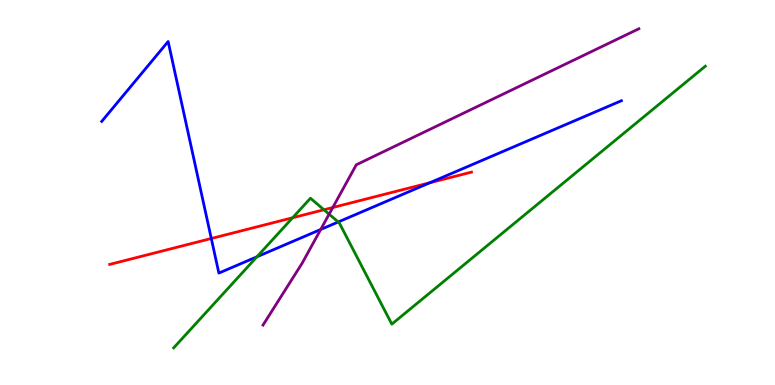[{'lines': ['blue', 'red'], 'intersections': [{'x': 2.73, 'y': 3.81}, {'x': 5.55, 'y': 5.25}]}, {'lines': ['green', 'red'], 'intersections': [{'x': 3.78, 'y': 4.34}, {'x': 4.18, 'y': 4.55}]}, {'lines': ['purple', 'red'], 'intersections': [{'x': 4.29, 'y': 4.61}]}, {'lines': ['blue', 'green'], 'intersections': [{'x': 3.32, 'y': 3.33}, {'x': 4.36, 'y': 4.23}]}, {'lines': ['blue', 'purple'], 'intersections': [{'x': 4.14, 'y': 4.04}]}, {'lines': ['green', 'purple'], 'intersections': [{'x': 4.25, 'y': 4.44}]}]